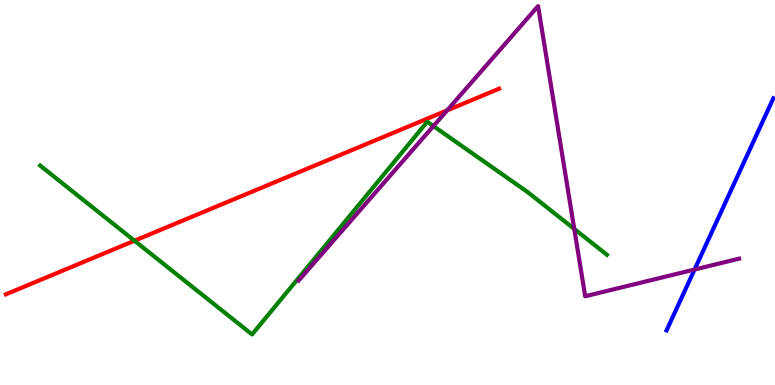[{'lines': ['blue', 'red'], 'intersections': []}, {'lines': ['green', 'red'], 'intersections': [{'x': 1.74, 'y': 3.75}]}, {'lines': ['purple', 'red'], 'intersections': [{'x': 5.77, 'y': 7.13}]}, {'lines': ['blue', 'green'], 'intersections': []}, {'lines': ['blue', 'purple'], 'intersections': [{'x': 8.96, 'y': 3.0}]}, {'lines': ['green', 'purple'], 'intersections': [{'x': 5.59, 'y': 6.73}, {'x': 7.41, 'y': 4.05}]}]